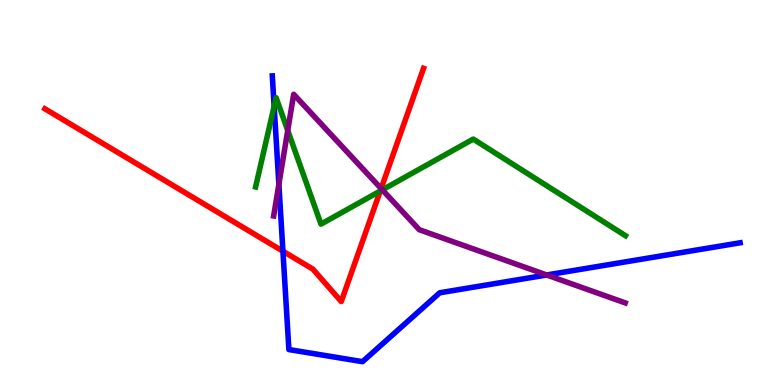[{'lines': ['blue', 'red'], 'intersections': [{'x': 3.65, 'y': 3.47}]}, {'lines': ['green', 'red'], 'intersections': [{'x': 4.91, 'y': 5.04}]}, {'lines': ['purple', 'red'], 'intersections': [{'x': 4.92, 'y': 5.1}]}, {'lines': ['blue', 'green'], 'intersections': [{'x': 3.54, 'y': 7.24}]}, {'lines': ['blue', 'purple'], 'intersections': [{'x': 3.6, 'y': 5.21}, {'x': 7.05, 'y': 2.86}]}, {'lines': ['green', 'purple'], 'intersections': [{'x': 3.71, 'y': 6.61}, {'x': 4.93, 'y': 5.07}]}]